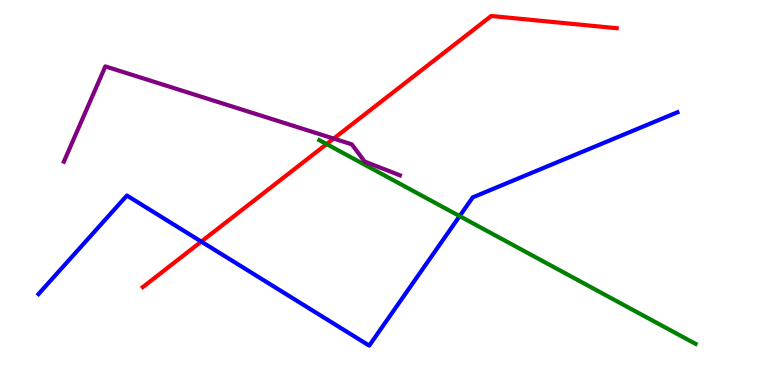[{'lines': ['blue', 'red'], 'intersections': [{'x': 2.6, 'y': 3.72}]}, {'lines': ['green', 'red'], 'intersections': [{'x': 4.21, 'y': 6.26}]}, {'lines': ['purple', 'red'], 'intersections': [{'x': 4.31, 'y': 6.4}]}, {'lines': ['blue', 'green'], 'intersections': [{'x': 5.93, 'y': 4.39}]}, {'lines': ['blue', 'purple'], 'intersections': []}, {'lines': ['green', 'purple'], 'intersections': []}]